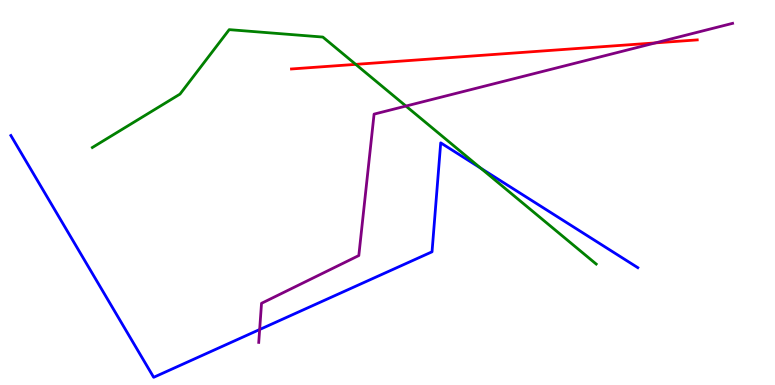[{'lines': ['blue', 'red'], 'intersections': []}, {'lines': ['green', 'red'], 'intersections': [{'x': 4.59, 'y': 8.33}]}, {'lines': ['purple', 'red'], 'intersections': [{'x': 8.46, 'y': 8.89}]}, {'lines': ['blue', 'green'], 'intersections': [{'x': 6.2, 'y': 5.63}]}, {'lines': ['blue', 'purple'], 'intersections': [{'x': 3.35, 'y': 1.44}]}, {'lines': ['green', 'purple'], 'intersections': [{'x': 5.24, 'y': 7.25}]}]